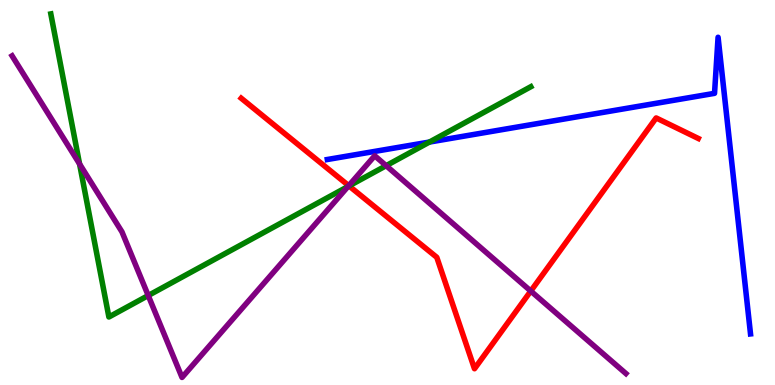[{'lines': ['blue', 'red'], 'intersections': []}, {'lines': ['green', 'red'], 'intersections': [{'x': 4.5, 'y': 5.17}]}, {'lines': ['purple', 'red'], 'intersections': [{'x': 4.5, 'y': 5.18}, {'x': 6.85, 'y': 2.44}]}, {'lines': ['blue', 'green'], 'intersections': [{'x': 5.54, 'y': 6.31}]}, {'lines': ['blue', 'purple'], 'intersections': []}, {'lines': ['green', 'purple'], 'intersections': [{'x': 1.03, 'y': 5.74}, {'x': 1.91, 'y': 2.32}, {'x': 4.49, 'y': 5.16}, {'x': 4.98, 'y': 5.7}]}]